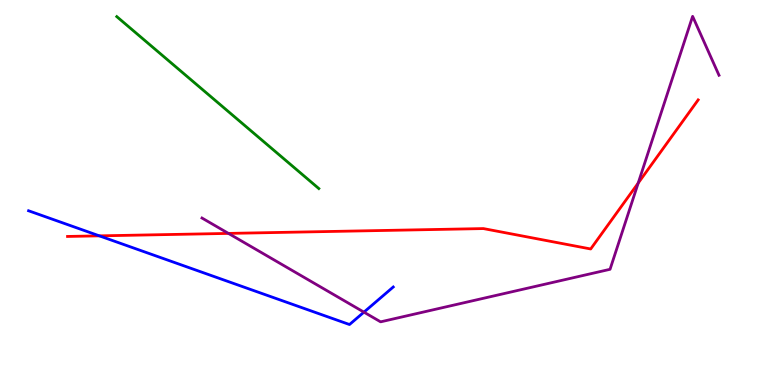[{'lines': ['blue', 'red'], 'intersections': [{'x': 1.28, 'y': 3.87}]}, {'lines': ['green', 'red'], 'intersections': []}, {'lines': ['purple', 'red'], 'intersections': [{'x': 2.95, 'y': 3.94}, {'x': 8.23, 'y': 5.24}]}, {'lines': ['blue', 'green'], 'intersections': []}, {'lines': ['blue', 'purple'], 'intersections': [{'x': 4.7, 'y': 1.89}]}, {'lines': ['green', 'purple'], 'intersections': []}]